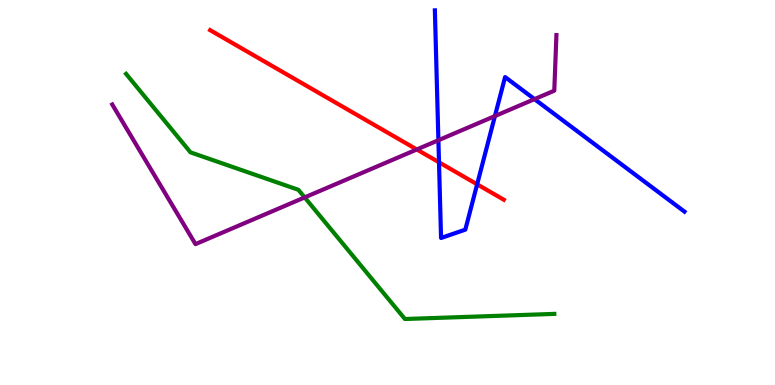[{'lines': ['blue', 'red'], 'intersections': [{'x': 5.66, 'y': 5.78}, {'x': 6.16, 'y': 5.21}]}, {'lines': ['green', 'red'], 'intersections': []}, {'lines': ['purple', 'red'], 'intersections': [{'x': 5.38, 'y': 6.12}]}, {'lines': ['blue', 'green'], 'intersections': []}, {'lines': ['blue', 'purple'], 'intersections': [{'x': 5.66, 'y': 6.36}, {'x': 6.39, 'y': 6.99}, {'x': 6.9, 'y': 7.43}]}, {'lines': ['green', 'purple'], 'intersections': [{'x': 3.93, 'y': 4.87}]}]